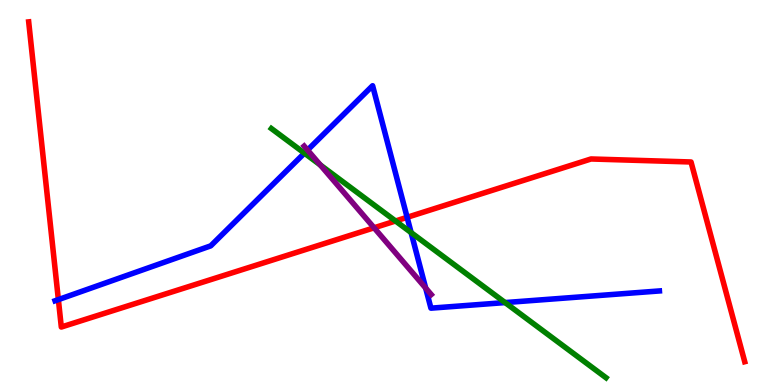[{'lines': ['blue', 'red'], 'intersections': [{'x': 0.753, 'y': 2.22}, {'x': 5.25, 'y': 4.36}]}, {'lines': ['green', 'red'], 'intersections': [{'x': 5.1, 'y': 4.26}]}, {'lines': ['purple', 'red'], 'intersections': [{'x': 4.83, 'y': 4.08}]}, {'lines': ['blue', 'green'], 'intersections': [{'x': 3.93, 'y': 6.02}, {'x': 5.3, 'y': 3.96}, {'x': 6.52, 'y': 2.14}]}, {'lines': ['blue', 'purple'], 'intersections': [{'x': 3.97, 'y': 6.1}, {'x': 5.49, 'y': 2.52}]}, {'lines': ['green', 'purple'], 'intersections': [{'x': 4.13, 'y': 5.71}]}]